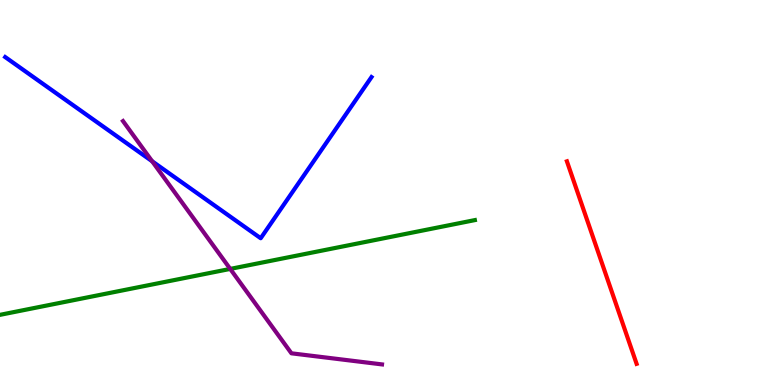[{'lines': ['blue', 'red'], 'intersections': []}, {'lines': ['green', 'red'], 'intersections': []}, {'lines': ['purple', 'red'], 'intersections': []}, {'lines': ['blue', 'green'], 'intersections': []}, {'lines': ['blue', 'purple'], 'intersections': [{'x': 1.96, 'y': 5.81}]}, {'lines': ['green', 'purple'], 'intersections': [{'x': 2.97, 'y': 3.02}]}]